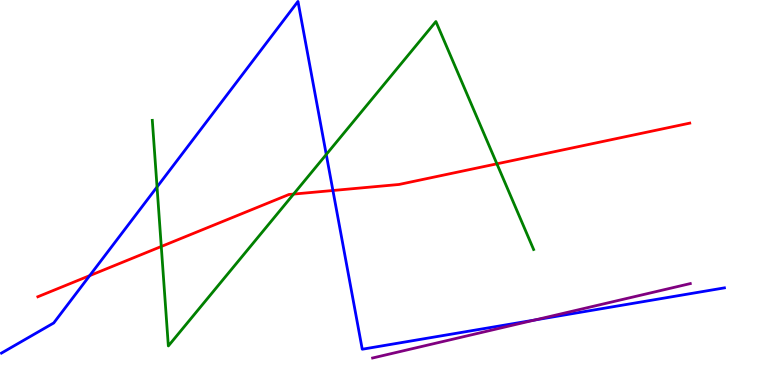[{'lines': ['blue', 'red'], 'intersections': [{'x': 1.16, 'y': 2.84}, {'x': 4.3, 'y': 5.05}]}, {'lines': ['green', 'red'], 'intersections': [{'x': 2.08, 'y': 3.6}, {'x': 3.79, 'y': 4.96}, {'x': 6.41, 'y': 5.74}]}, {'lines': ['purple', 'red'], 'intersections': []}, {'lines': ['blue', 'green'], 'intersections': [{'x': 2.03, 'y': 5.14}, {'x': 4.21, 'y': 5.99}]}, {'lines': ['blue', 'purple'], 'intersections': [{'x': 6.9, 'y': 1.69}]}, {'lines': ['green', 'purple'], 'intersections': []}]